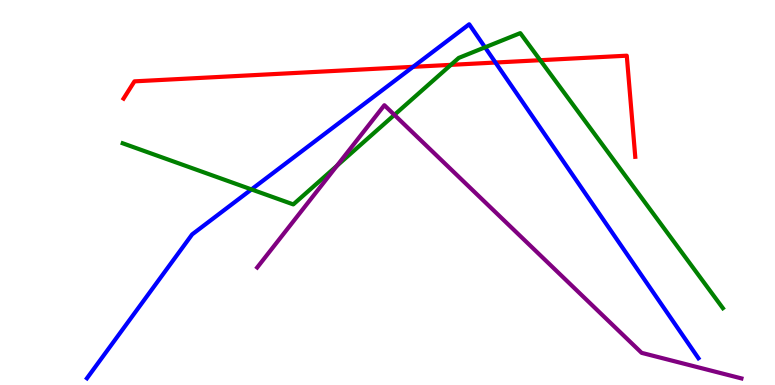[{'lines': ['blue', 'red'], 'intersections': [{'x': 5.33, 'y': 8.26}, {'x': 6.39, 'y': 8.38}]}, {'lines': ['green', 'red'], 'intersections': [{'x': 5.82, 'y': 8.32}, {'x': 6.97, 'y': 8.44}]}, {'lines': ['purple', 'red'], 'intersections': []}, {'lines': ['blue', 'green'], 'intersections': [{'x': 3.24, 'y': 5.08}, {'x': 6.26, 'y': 8.77}]}, {'lines': ['blue', 'purple'], 'intersections': []}, {'lines': ['green', 'purple'], 'intersections': [{'x': 4.35, 'y': 5.69}, {'x': 5.09, 'y': 7.02}]}]